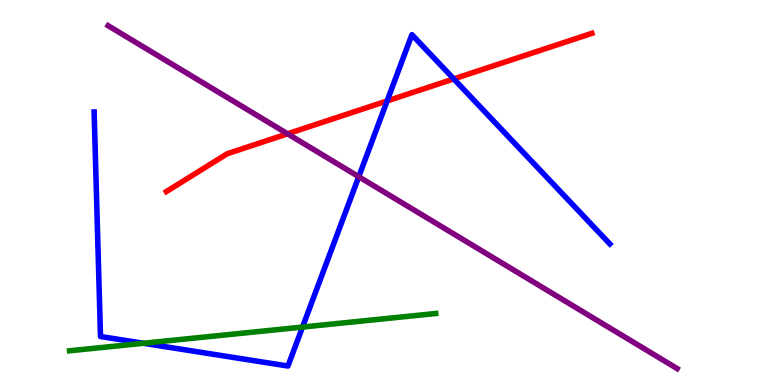[{'lines': ['blue', 'red'], 'intersections': [{'x': 5.0, 'y': 7.38}, {'x': 5.86, 'y': 7.95}]}, {'lines': ['green', 'red'], 'intersections': []}, {'lines': ['purple', 'red'], 'intersections': [{'x': 3.71, 'y': 6.52}]}, {'lines': ['blue', 'green'], 'intersections': [{'x': 1.85, 'y': 1.08}, {'x': 3.9, 'y': 1.5}]}, {'lines': ['blue', 'purple'], 'intersections': [{'x': 4.63, 'y': 5.41}]}, {'lines': ['green', 'purple'], 'intersections': []}]